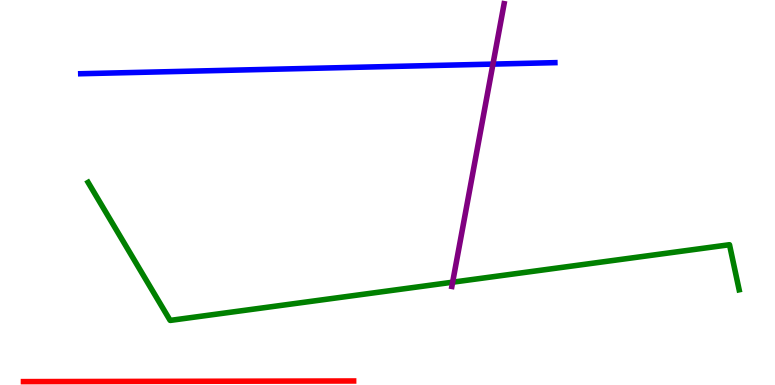[{'lines': ['blue', 'red'], 'intersections': []}, {'lines': ['green', 'red'], 'intersections': []}, {'lines': ['purple', 'red'], 'intersections': []}, {'lines': ['blue', 'green'], 'intersections': []}, {'lines': ['blue', 'purple'], 'intersections': [{'x': 6.36, 'y': 8.33}]}, {'lines': ['green', 'purple'], 'intersections': [{'x': 5.84, 'y': 2.67}]}]